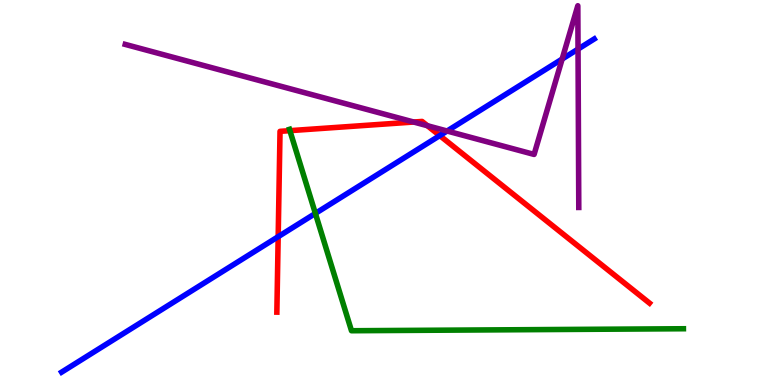[{'lines': ['blue', 'red'], 'intersections': [{'x': 3.59, 'y': 3.85}, {'x': 5.67, 'y': 6.48}]}, {'lines': ['green', 'red'], 'intersections': [{'x': 3.74, 'y': 6.61}]}, {'lines': ['purple', 'red'], 'intersections': [{'x': 5.34, 'y': 6.83}, {'x': 5.52, 'y': 6.73}]}, {'lines': ['blue', 'green'], 'intersections': [{'x': 4.07, 'y': 4.46}]}, {'lines': ['blue', 'purple'], 'intersections': [{'x': 5.77, 'y': 6.6}, {'x': 7.25, 'y': 8.47}, {'x': 7.46, 'y': 8.72}]}, {'lines': ['green', 'purple'], 'intersections': []}]